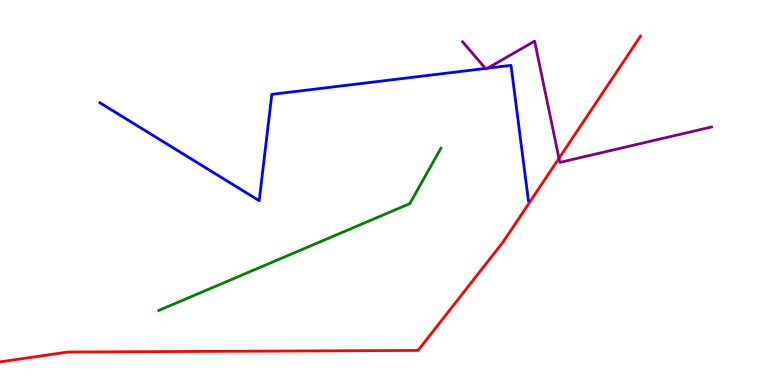[{'lines': ['blue', 'red'], 'intersections': []}, {'lines': ['green', 'red'], 'intersections': []}, {'lines': ['purple', 'red'], 'intersections': [{'x': 7.21, 'y': 5.89}]}, {'lines': ['blue', 'green'], 'intersections': []}, {'lines': ['blue', 'purple'], 'intersections': [{'x': 6.26, 'y': 8.22}, {'x': 6.29, 'y': 8.23}]}, {'lines': ['green', 'purple'], 'intersections': []}]